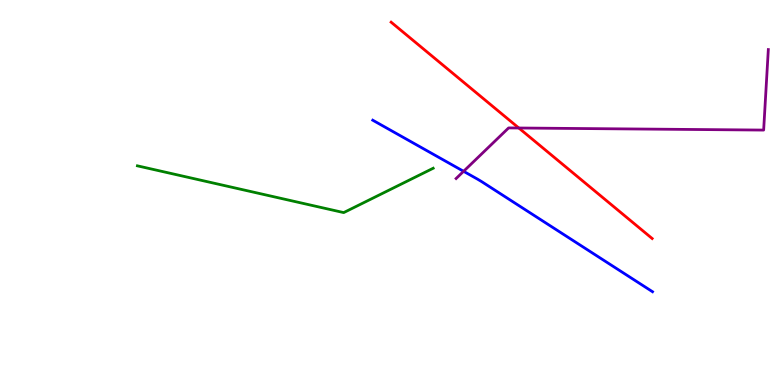[{'lines': ['blue', 'red'], 'intersections': []}, {'lines': ['green', 'red'], 'intersections': []}, {'lines': ['purple', 'red'], 'intersections': [{'x': 6.69, 'y': 6.68}]}, {'lines': ['blue', 'green'], 'intersections': []}, {'lines': ['blue', 'purple'], 'intersections': [{'x': 5.98, 'y': 5.55}]}, {'lines': ['green', 'purple'], 'intersections': []}]